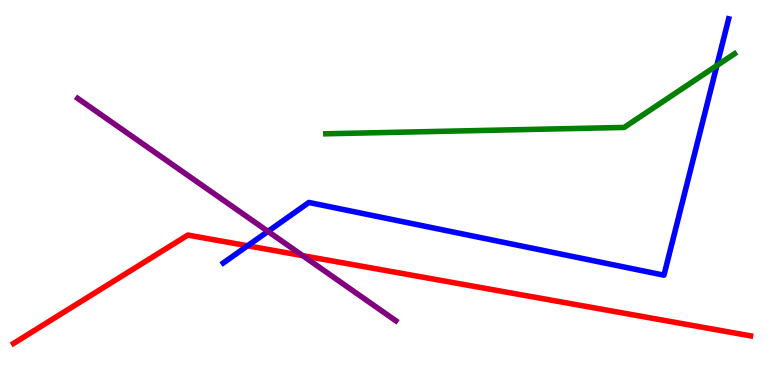[{'lines': ['blue', 'red'], 'intersections': [{'x': 3.19, 'y': 3.62}]}, {'lines': ['green', 'red'], 'intersections': []}, {'lines': ['purple', 'red'], 'intersections': [{'x': 3.91, 'y': 3.36}]}, {'lines': ['blue', 'green'], 'intersections': [{'x': 9.25, 'y': 8.3}]}, {'lines': ['blue', 'purple'], 'intersections': [{'x': 3.46, 'y': 3.99}]}, {'lines': ['green', 'purple'], 'intersections': []}]